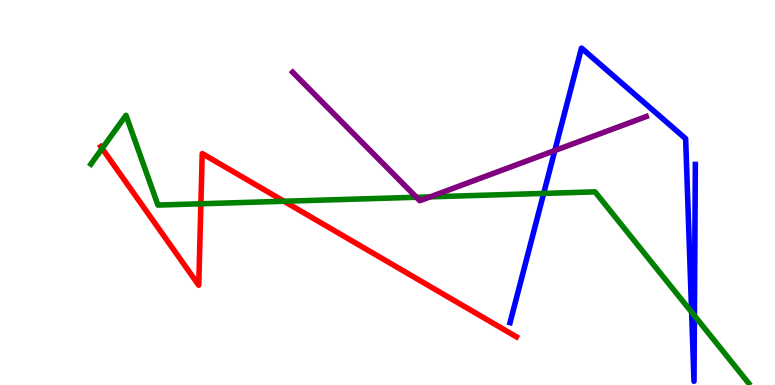[{'lines': ['blue', 'red'], 'intersections': []}, {'lines': ['green', 'red'], 'intersections': [{'x': 1.32, 'y': 6.14}, {'x': 2.59, 'y': 4.71}, {'x': 3.66, 'y': 4.77}]}, {'lines': ['purple', 'red'], 'intersections': []}, {'lines': ['blue', 'green'], 'intersections': [{'x': 7.02, 'y': 4.98}, {'x': 8.92, 'y': 1.89}, {'x': 8.96, 'y': 1.8}]}, {'lines': ['blue', 'purple'], 'intersections': [{'x': 7.16, 'y': 6.09}]}, {'lines': ['green', 'purple'], 'intersections': [{'x': 5.37, 'y': 4.88}, {'x': 5.55, 'y': 4.89}]}]